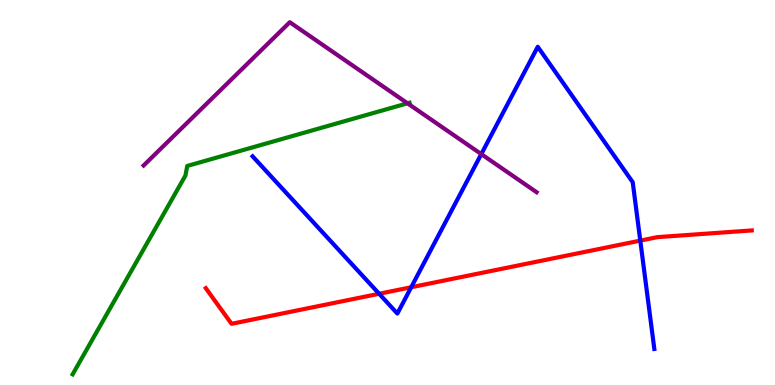[{'lines': ['blue', 'red'], 'intersections': [{'x': 4.89, 'y': 2.37}, {'x': 5.31, 'y': 2.54}, {'x': 8.26, 'y': 3.75}]}, {'lines': ['green', 'red'], 'intersections': []}, {'lines': ['purple', 'red'], 'intersections': []}, {'lines': ['blue', 'green'], 'intersections': []}, {'lines': ['blue', 'purple'], 'intersections': [{'x': 6.21, 'y': 6.0}]}, {'lines': ['green', 'purple'], 'intersections': [{'x': 5.26, 'y': 7.32}]}]